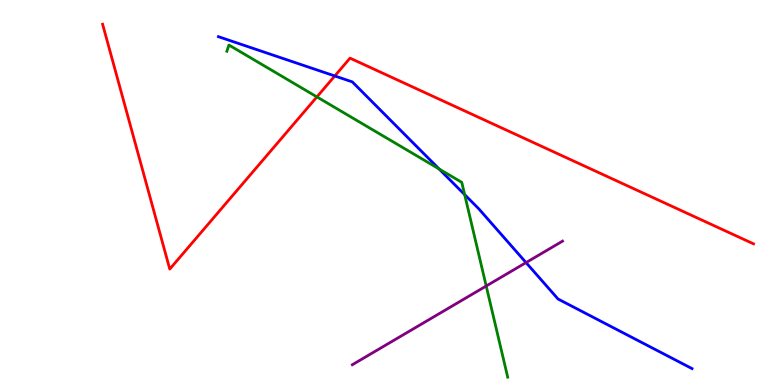[{'lines': ['blue', 'red'], 'intersections': [{'x': 4.32, 'y': 8.03}]}, {'lines': ['green', 'red'], 'intersections': [{'x': 4.09, 'y': 7.48}]}, {'lines': ['purple', 'red'], 'intersections': []}, {'lines': ['blue', 'green'], 'intersections': [{'x': 5.67, 'y': 5.61}, {'x': 6.0, 'y': 4.94}]}, {'lines': ['blue', 'purple'], 'intersections': [{'x': 6.79, 'y': 3.18}]}, {'lines': ['green', 'purple'], 'intersections': [{'x': 6.27, 'y': 2.57}]}]